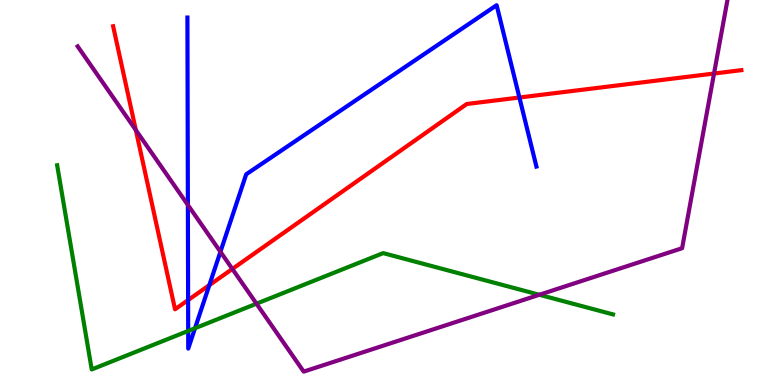[{'lines': ['blue', 'red'], 'intersections': [{'x': 2.43, 'y': 2.21}, {'x': 2.7, 'y': 2.59}, {'x': 6.7, 'y': 7.47}]}, {'lines': ['green', 'red'], 'intersections': []}, {'lines': ['purple', 'red'], 'intersections': [{'x': 1.75, 'y': 6.62}, {'x': 3.0, 'y': 3.01}, {'x': 9.21, 'y': 8.09}]}, {'lines': ['blue', 'green'], 'intersections': [{'x': 2.43, 'y': 1.4}, {'x': 2.52, 'y': 1.47}]}, {'lines': ['blue', 'purple'], 'intersections': [{'x': 2.42, 'y': 4.68}, {'x': 2.84, 'y': 3.46}]}, {'lines': ['green', 'purple'], 'intersections': [{'x': 3.31, 'y': 2.11}, {'x': 6.96, 'y': 2.34}]}]